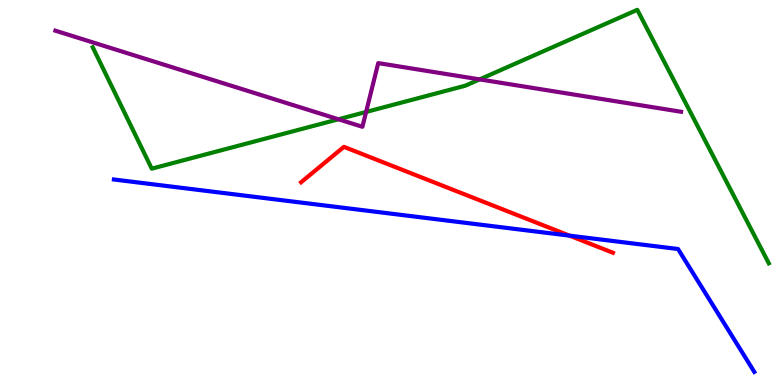[{'lines': ['blue', 'red'], 'intersections': [{'x': 7.35, 'y': 3.88}]}, {'lines': ['green', 'red'], 'intersections': []}, {'lines': ['purple', 'red'], 'intersections': []}, {'lines': ['blue', 'green'], 'intersections': []}, {'lines': ['blue', 'purple'], 'intersections': []}, {'lines': ['green', 'purple'], 'intersections': [{'x': 4.37, 'y': 6.9}, {'x': 4.72, 'y': 7.09}, {'x': 6.19, 'y': 7.94}]}]